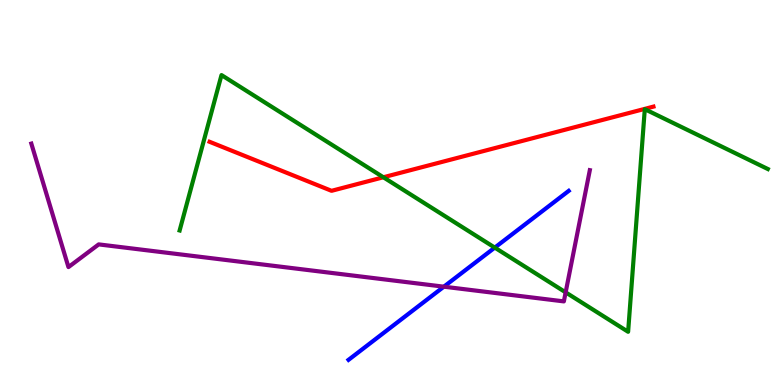[{'lines': ['blue', 'red'], 'intersections': []}, {'lines': ['green', 'red'], 'intersections': [{'x': 4.95, 'y': 5.4}]}, {'lines': ['purple', 'red'], 'intersections': []}, {'lines': ['blue', 'green'], 'intersections': [{'x': 6.38, 'y': 3.57}]}, {'lines': ['blue', 'purple'], 'intersections': [{'x': 5.73, 'y': 2.55}]}, {'lines': ['green', 'purple'], 'intersections': [{'x': 7.3, 'y': 2.41}]}]